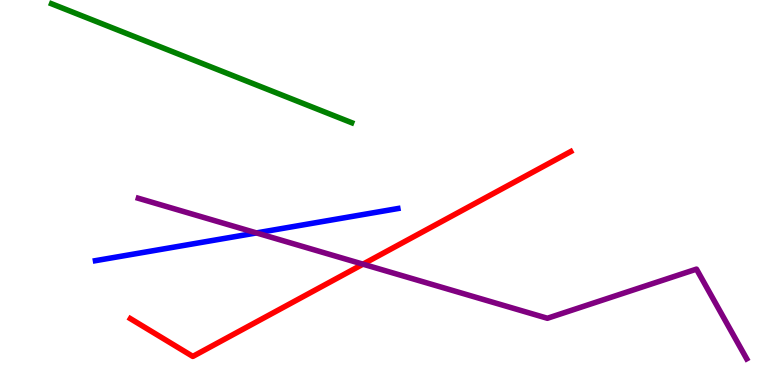[{'lines': ['blue', 'red'], 'intersections': []}, {'lines': ['green', 'red'], 'intersections': []}, {'lines': ['purple', 'red'], 'intersections': [{'x': 4.68, 'y': 3.14}]}, {'lines': ['blue', 'green'], 'intersections': []}, {'lines': ['blue', 'purple'], 'intersections': [{'x': 3.31, 'y': 3.95}]}, {'lines': ['green', 'purple'], 'intersections': []}]